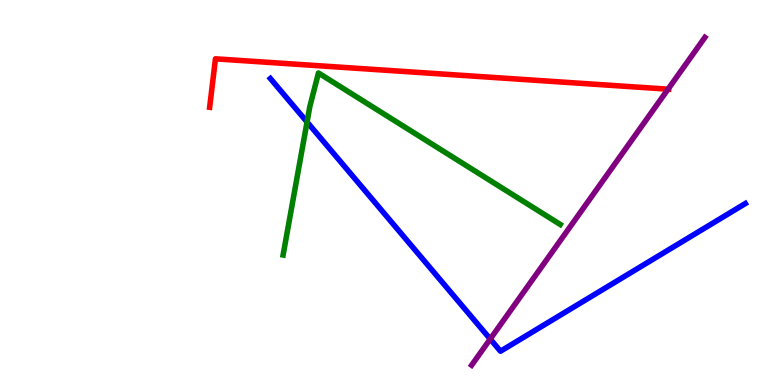[{'lines': ['blue', 'red'], 'intersections': []}, {'lines': ['green', 'red'], 'intersections': []}, {'lines': ['purple', 'red'], 'intersections': [{'x': 8.62, 'y': 7.68}]}, {'lines': ['blue', 'green'], 'intersections': [{'x': 3.96, 'y': 6.83}]}, {'lines': ['blue', 'purple'], 'intersections': [{'x': 6.33, 'y': 1.19}]}, {'lines': ['green', 'purple'], 'intersections': []}]